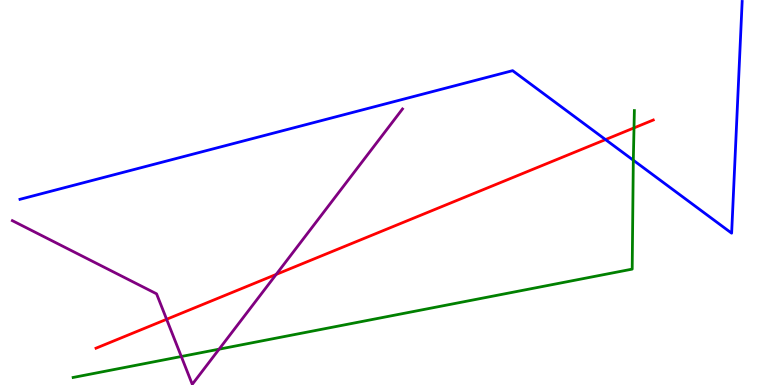[{'lines': ['blue', 'red'], 'intersections': [{'x': 7.81, 'y': 6.37}]}, {'lines': ['green', 'red'], 'intersections': [{'x': 8.18, 'y': 6.68}]}, {'lines': ['purple', 'red'], 'intersections': [{'x': 2.15, 'y': 1.71}, {'x': 3.56, 'y': 2.87}]}, {'lines': ['blue', 'green'], 'intersections': [{'x': 8.17, 'y': 5.84}]}, {'lines': ['blue', 'purple'], 'intersections': []}, {'lines': ['green', 'purple'], 'intersections': [{'x': 2.34, 'y': 0.74}, {'x': 2.83, 'y': 0.93}]}]